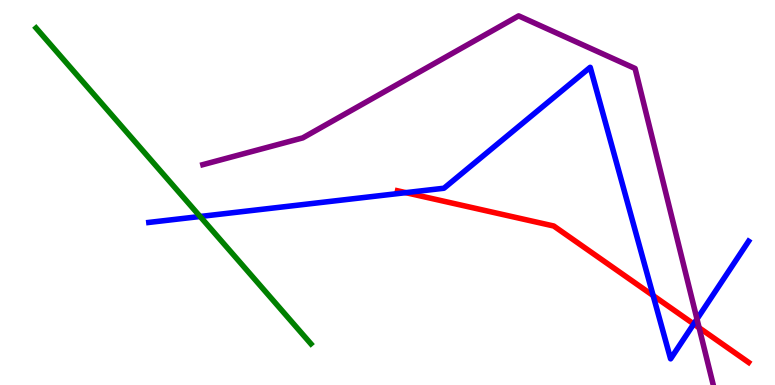[{'lines': ['blue', 'red'], 'intersections': [{'x': 5.24, 'y': 5.0}, {'x': 8.43, 'y': 2.32}, {'x': 8.95, 'y': 1.58}]}, {'lines': ['green', 'red'], 'intersections': []}, {'lines': ['purple', 'red'], 'intersections': [{'x': 9.02, 'y': 1.49}]}, {'lines': ['blue', 'green'], 'intersections': [{'x': 2.58, 'y': 4.38}]}, {'lines': ['blue', 'purple'], 'intersections': [{'x': 8.99, 'y': 1.71}]}, {'lines': ['green', 'purple'], 'intersections': []}]